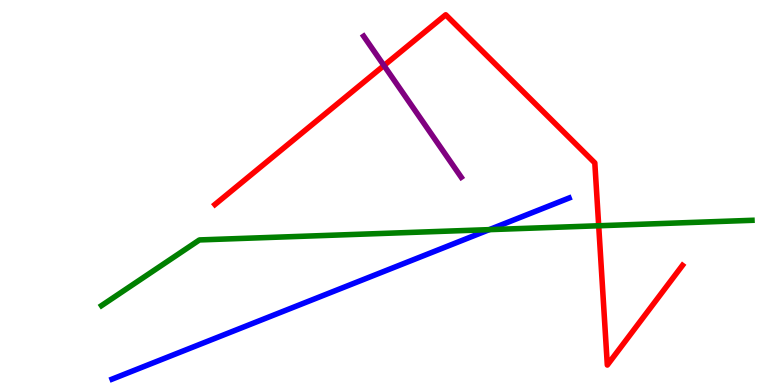[{'lines': ['blue', 'red'], 'intersections': []}, {'lines': ['green', 'red'], 'intersections': [{'x': 7.73, 'y': 4.14}]}, {'lines': ['purple', 'red'], 'intersections': [{'x': 4.95, 'y': 8.3}]}, {'lines': ['blue', 'green'], 'intersections': [{'x': 6.31, 'y': 4.04}]}, {'lines': ['blue', 'purple'], 'intersections': []}, {'lines': ['green', 'purple'], 'intersections': []}]